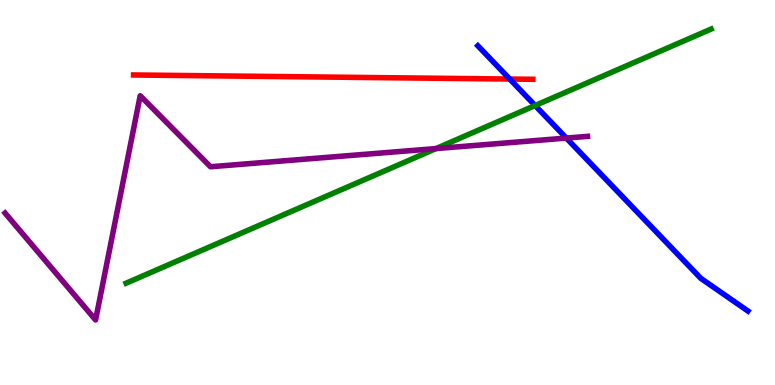[{'lines': ['blue', 'red'], 'intersections': [{'x': 6.58, 'y': 7.95}]}, {'lines': ['green', 'red'], 'intersections': []}, {'lines': ['purple', 'red'], 'intersections': []}, {'lines': ['blue', 'green'], 'intersections': [{'x': 6.9, 'y': 7.26}]}, {'lines': ['blue', 'purple'], 'intersections': [{'x': 7.31, 'y': 6.41}]}, {'lines': ['green', 'purple'], 'intersections': [{'x': 5.63, 'y': 6.14}]}]